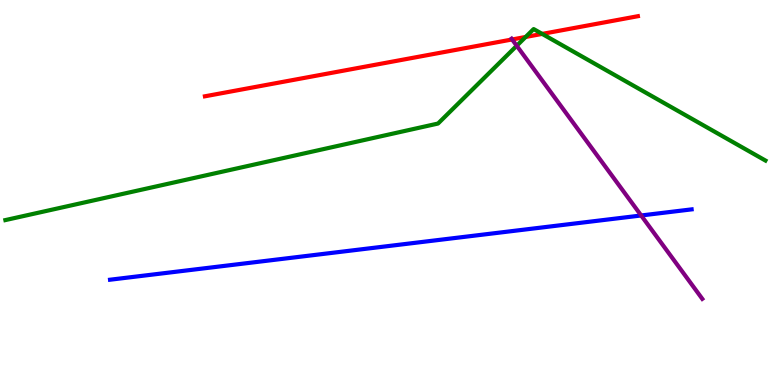[{'lines': ['blue', 'red'], 'intersections': []}, {'lines': ['green', 'red'], 'intersections': [{'x': 6.78, 'y': 9.04}, {'x': 7.0, 'y': 9.12}]}, {'lines': ['purple', 'red'], 'intersections': [{'x': 6.61, 'y': 8.97}]}, {'lines': ['blue', 'green'], 'intersections': []}, {'lines': ['blue', 'purple'], 'intersections': [{'x': 8.27, 'y': 4.4}]}, {'lines': ['green', 'purple'], 'intersections': [{'x': 6.67, 'y': 8.81}]}]